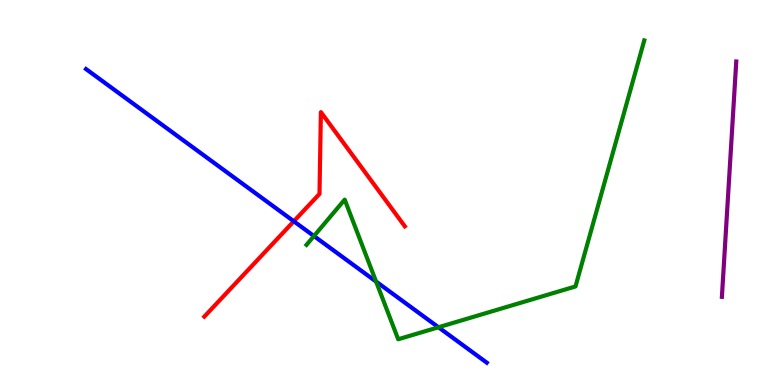[{'lines': ['blue', 'red'], 'intersections': [{'x': 3.79, 'y': 4.25}]}, {'lines': ['green', 'red'], 'intersections': []}, {'lines': ['purple', 'red'], 'intersections': []}, {'lines': ['blue', 'green'], 'intersections': [{'x': 4.05, 'y': 3.87}, {'x': 4.85, 'y': 2.69}, {'x': 5.66, 'y': 1.5}]}, {'lines': ['blue', 'purple'], 'intersections': []}, {'lines': ['green', 'purple'], 'intersections': []}]